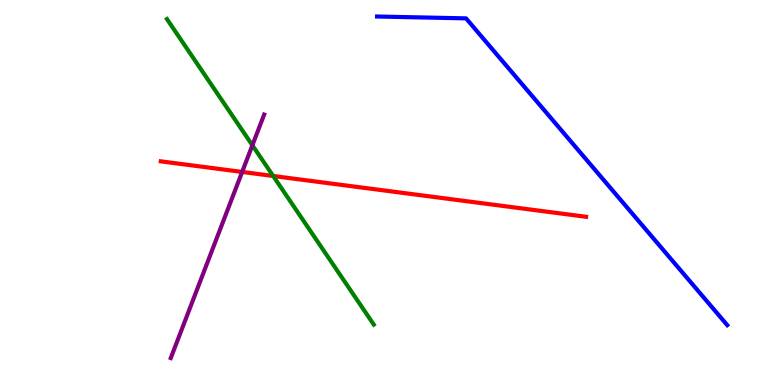[{'lines': ['blue', 'red'], 'intersections': []}, {'lines': ['green', 'red'], 'intersections': [{'x': 3.52, 'y': 5.43}]}, {'lines': ['purple', 'red'], 'intersections': [{'x': 3.12, 'y': 5.53}]}, {'lines': ['blue', 'green'], 'intersections': []}, {'lines': ['blue', 'purple'], 'intersections': []}, {'lines': ['green', 'purple'], 'intersections': [{'x': 3.26, 'y': 6.23}]}]